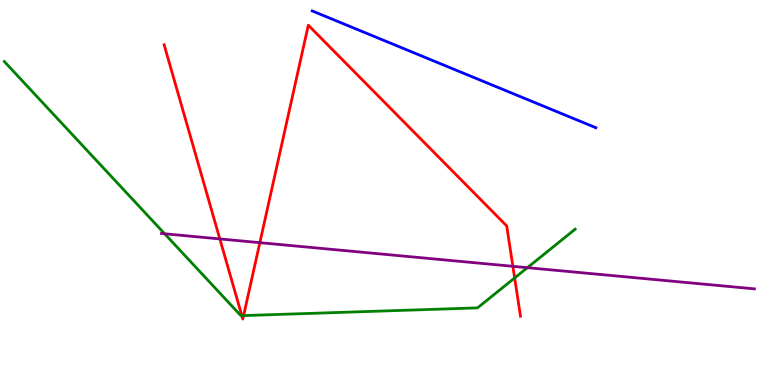[{'lines': ['blue', 'red'], 'intersections': []}, {'lines': ['green', 'red'], 'intersections': [{'x': 3.12, 'y': 1.8}, {'x': 3.14, 'y': 1.8}, {'x': 6.64, 'y': 2.78}]}, {'lines': ['purple', 'red'], 'intersections': [{'x': 2.84, 'y': 3.79}, {'x': 3.35, 'y': 3.7}, {'x': 6.62, 'y': 3.08}]}, {'lines': ['blue', 'green'], 'intersections': []}, {'lines': ['blue', 'purple'], 'intersections': []}, {'lines': ['green', 'purple'], 'intersections': [{'x': 2.12, 'y': 3.93}, {'x': 6.81, 'y': 3.05}]}]